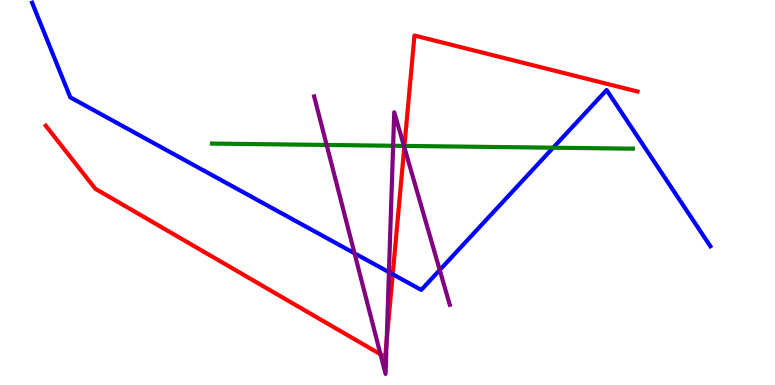[{'lines': ['blue', 'red'], 'intersections': [{'x': 5.07, 'y': 2.88}]}, {'lines': ['green', 'red'], 'intersections': [{'x': 5.22, 'y': 6.21}]}, {'lines': ['purple', 'red'], 'intersections': [{'x': 4.91, 'y': 0.797}, {'x': 4.99, 'y': 1.15}, {'x': 5.22, 'y': 6.18}]}, {'lines': ['blue', 'green'], 'intersections': [{'x': 7.14, 'y': 6.16}]}, {'lines': ['blue', 'purple'], 'intersections': [{'x': 4.57, 'y': 3.42}, {'x': 5.02, 'y': 2.93}, {'x': 5.67, 'y': 2.99}]}, {'lines': ['green', 'purple'], 'intersections': [{'x': 4.21, 'y': 6.23}, {'x': 5.07, 'y': 6.21}, {'x': 5.21, 'y': 6.21}]}]